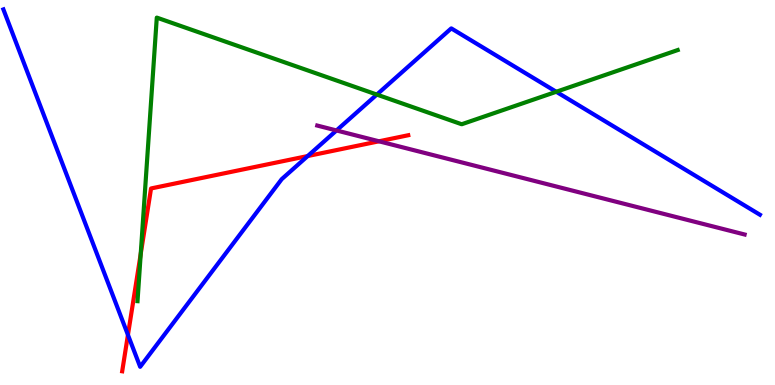[{'lines': ['blue', 'red'], 'intersections': [{'x': 1.65, 'y': 1.3}, {'x': 3.97, 'y': 5.95}]}, {'lines': ['green', 'red'], 'intersections': [{'x': 1.82, 'y': 3.41}]}, {'lines': ['purple', 'red'], 'intersections': [{'x': 4.89, 'y': 6.33}]}, {'lines': ['blue', 'green'], 'intersections': [{'x': 4.86, 'y': 7.54}, {'x': 7.18, 'y': 7.62}]}, {'lines': ['blue', 'purple'], 'intersections': [{'x': 4.34, 'y': 6.61}]}, {'lines': ['green', 'purple'], 'intersections': []}]